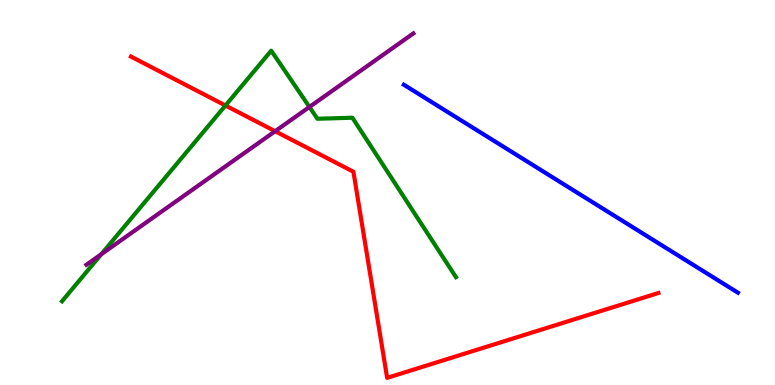[{'lines': ['blue', 'red'], 'intersections': []}, {'lines': ['green', 'red'], 'intersections': [{'x': 2.91, 'y': 7.26}]}, {'lines': ['purple', 'red'], 'intersections': [{'x': 3.55, 'y': 6.59}]}, {'lines': ['blue', 'green'], 'intersections': []}, {'lines': ['blue', 'purple'], 'intersections': []}, {'lines': ['green', 'purple'], 'intersections': [{'x': 1.31, 'y': 3.4}, {'x': 3.99, 'y': 7.22}]}]